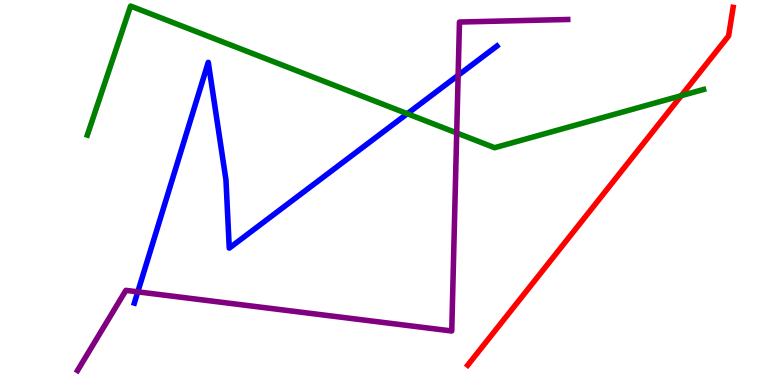[{'lines': ['blue', 'red'], 'intersections': []}, {'lines': ['green', 'red'], 'intersections': [{'x': 8.79, 'y': 7.51}]}, {'lines': ['purple', 'red'], 'intersections': []}, {'lines': ['blue', 'green'], 'intersections': [{'x': 5.26, 'y': 7.05}]}, {'lines': ['blue', 'purple'], 'intersections': [{'x': 1.78, 'y': 2.42}, {'x': 5.91, 'y': 8.04}]}, {'lines': ['green', 'purple'], 'intersections': [{'x': 5.89, 'y': 6.55}]}]